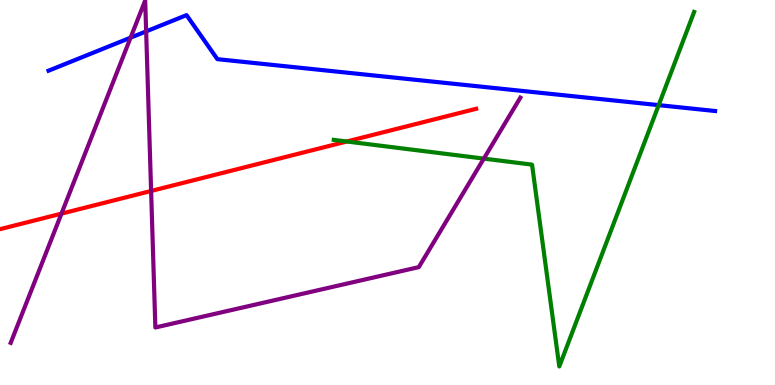[{'lines': ['blue', 'red'], 'intersections': []}, {'lines': ['green', 'red'], 'intersections': [{'x': 4.47, 'y': 6.32}]}, {'lines': ['purple', 'red'], 'intersections': [{'x': 0.793, 'y': 4.45}, {'x': 1.95, 'y': 5.04}]}, {'lines': ['blue', 'green'], 'intersections': [{'x': 8.5, 'y': 7.27}]}, {'lines': ['blue', 'purple'], 'intersections': [{'x': 1.69, 'y': 9.02}, {'x': 1.89, 'y': 9.18}]}, {'lines': ['green', 'purple'], 'intersections': [{'x': 6.24, 'y': 5.88}]}]